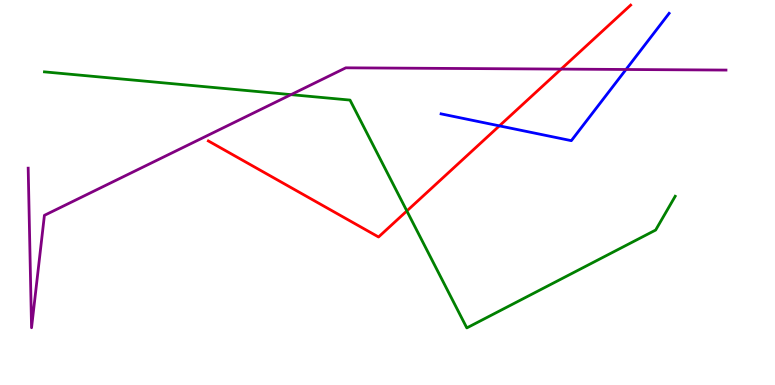[{'lines': ['blue', 'red'], 'intersections': [{'x': 6.44, 'y': 6.73}]}, {'lines': ['green', 'red'], 'intersections': [{'x': 5.25, 'y': 4.52}]}, {'lines': ['purple', 'red'], 'intersections': [{'x': 7.24, 'y': 8.21}]}, {'lines': ['blue', 'green'], 'intersections': []}, {'lines': ['blue', 'purple'], 'intersections': [{'x': 8.08, 'y': 8.2}]}, {'lines': ['green', 'purple'], 'intersections': [{'x': 3.76, 'y': 7.54}]}]